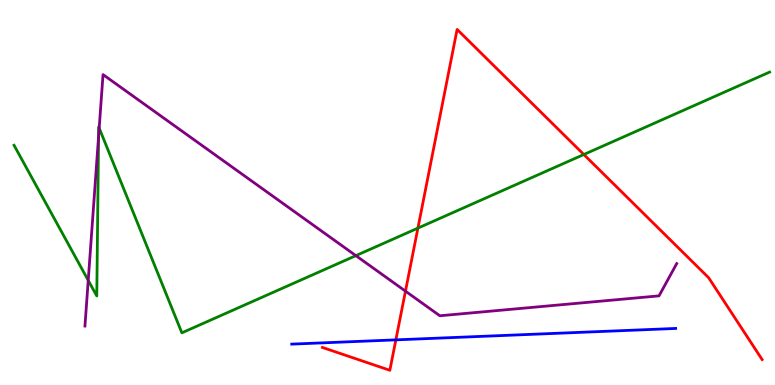[{'lines': ['blue', 'red'], 'intersections': [{'x': 5.11, 'y': 1.17}]}, {'lines': ['green', 'red'], 'intersections': [{'x': 5.39, 'y': 4.07}, {'x': 7.53, 'y': 5.99}]}, {'lines': ['purple', 'red'], 'intersections': [{'x': 5.23, 'y': 2.44}]}, {'lines': ['blue', 'green'], 'intersections': []}, {'lines': ['blue', 'purple'], 'intersections': []}, {'lines': ['green', 'purple'], 'intersections': [{'x': 1.14, 'y': 2.72}, {'x': 1.27, 'y': 6.45}, {'x': 1.28, 'y': 6.67}, {'x': 4.59, 'y': 3.36}]}]